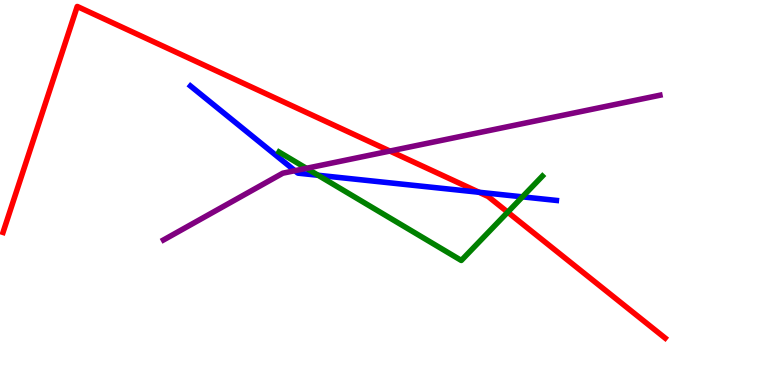[{'lines': ['blue', 'red'], 'intersections': [{'x': 6.18, 'y': 5.01}]}, {'lines': ['green', 'red'], 'intersections': [{'x': 6.55, 'y': 4.49}]}, {'lines': ['purple', 'red'], 'intersections': [{'x': 5.03, 'y': 6.08}]}, {'lines': ['blue', 'green'], 'intersections': [{'x': 4.1, 'y': 5.45}, {'x': 6.74, 'y': 4.89}]}, {'lines': ['blue', 'purple'], 'intersections': [{'x': 3.8, 'y': 5.57}]}, {'lines': ['green', 'purple'], 'intersections': [{'x': 3.95, 'y': 5.63}]}]